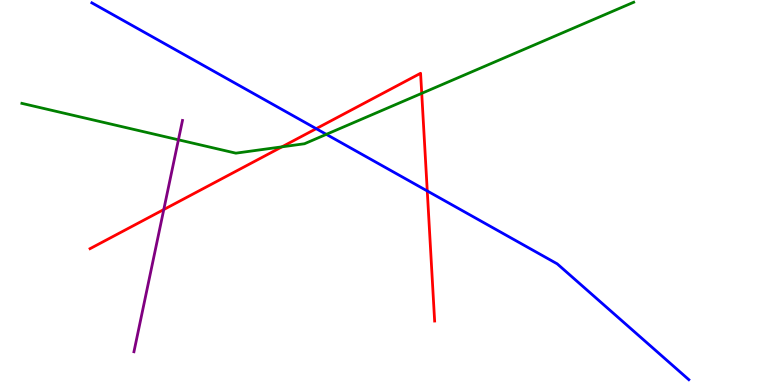[{'lines': ['blue', 'red'], 'intersections': [{'x': 4.08, 'y': 6.66}, {'x': 5.51, 'y': 5.04}]}, {'lines': ['green', 'red'], 'intersections': [{'x': 3.64, 'y': 6.19}, {'x': 5.44, 'y': 7.58}]}, {'lines': ['purple', 'red'], 'intersections': [{'x': 2.11, 'y': 4.56}]}, {'lines': ['blue', 'green'], 'intersections': [{'x': 4.21, 'y': 6.51}]}, {'lines': ['blue', 'purple'], 'intersections': []}, {'lines': ['green', 'purple'], 'intersections': [{'x': 2.3, 'y': 6.37}]}]